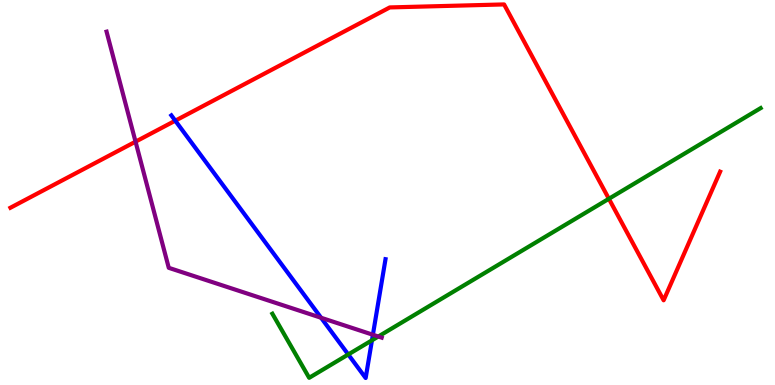[{'lines': ['blue', 'red'], 'intersections': [{'x': 2.26, 'y': 6.87}]}, {'lines': ['green', 'red'], 'intersections': [{'x': 7.86, 'y': 4.84}]}, {'lines': ['purple', 'red'], 'intersections': [{'x': 1.75, 'y': 6.32}]}, {'lines': ['blue', 'green'], 'intersections': [{'x': 4.49, 'y': 0.793}, {'x': 4.8, 'y': 1.16}]}, {'lines': ['blue', 'purple'], 'intersections': [{'x': 4.14, 'y': 1.75}, {'x': 4.81, 'y': 1.31}]}, {'lines': ['green', 'purple'], 'intersections': [{'x': 4.88, 'y': 1.26}]}]